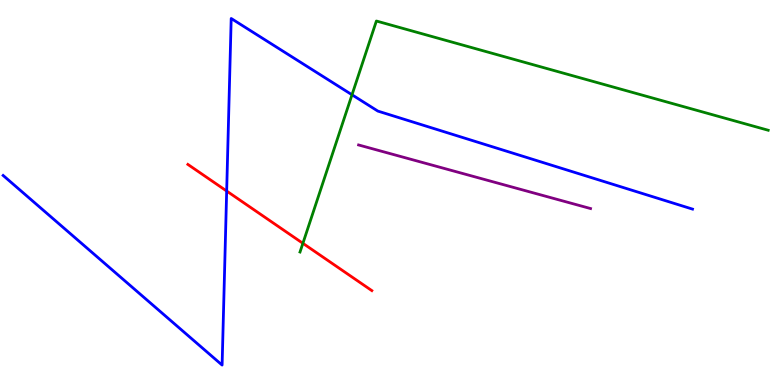[{'lines': ['blue', 'red'], 'intersections': [{'x': 2.92, 'y': 5.04}]}, {'lines': ['green', 'red'], 'intersections': [{'x': 3.91, 'y': 3.68}]}, {'lines': ['purple', 'red'], 'intersections': []}, {'lines': ['blue', 'green'], 'intersections': [{'x': 4.54, 'y': 7.54}]}, {'lines': ['blue', 'purple'], 'intersections': []}, {'lines': ['green', 'purple'], 'intersections': []}]